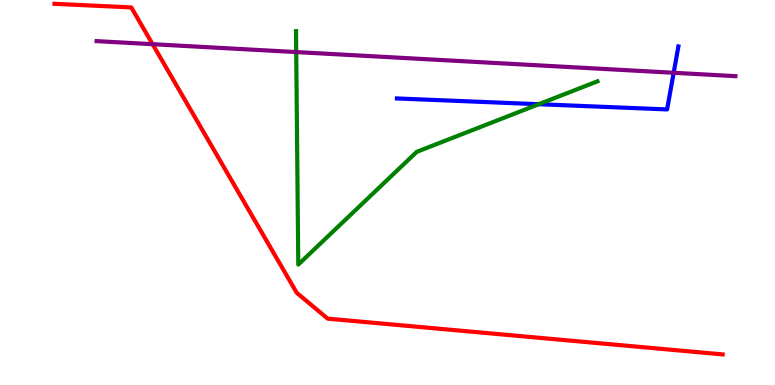[{'lines': ['blue', 'red'], 'intersections': []}, {'lines': ['green', 'red'], 'intersections': []}, {'lines': ['purple', 'red'], 'intersections': [{'x': 1.97, 'y': 8.85}]}, {'lines': ['blue', 'green'], 'intersections': [{'x': 6.95, 'y': 7.29}]}, {'lines': ['blue', 'purple'], 'intersections': [{'x': 8.69, 'y': 8.11}]}, {'lines': ['green', 'purple'], 'intersections': [{'x': 3.82, 'y': 8.65}]}]